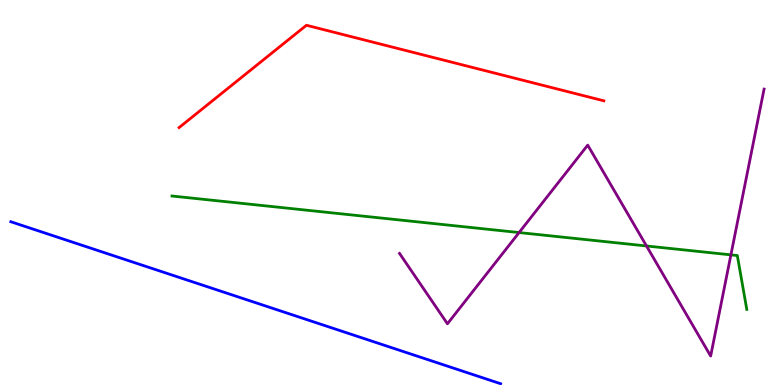[{'lines': ['blue', 'red'], 'intersections': []}, {'lines': ['green', 'red'], 'intersections': []}, {'lines': ['purple', 'red'], 'intersections': []}, {'lines': ['blue', 'green'], 'intersections': []}, {'lines': ['blue', 'purple'], 'intersections': []}, {'lines': ['green', 'purple'], 'intersections': [{'x': 6.7, 'y': 3.96}, {'x': 8.34, 'y': 3.61}, {'x': 9.43, 'y': 3.38}]}]